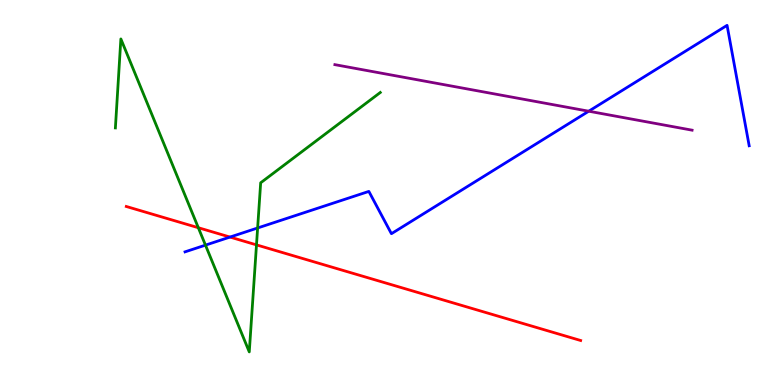[{'lines': ['blue', 'red'], 'intersections': [{'x': 2.97, 'y': 3.84}]}, {'lines': ['green', 'red'], 'intersections': [{'x': 2.56, 'y': 4.09}, {'x': 3.31, 'y': 3.64}]}, {'lines': ['purple', 'red'], 'intersections': []}, {'lines': ['blue', 'green'], 'intersections': [{'x': 2.65, 'y': 3.63}, {'x': 3.32, 'y': 4.08}]}, {'lines': ['blue', 'purple'], 'intersections': [{'x': 7.6, 'y': 7.11}]}, {'lines': ['green', 'purple'], 'intersections': []}]